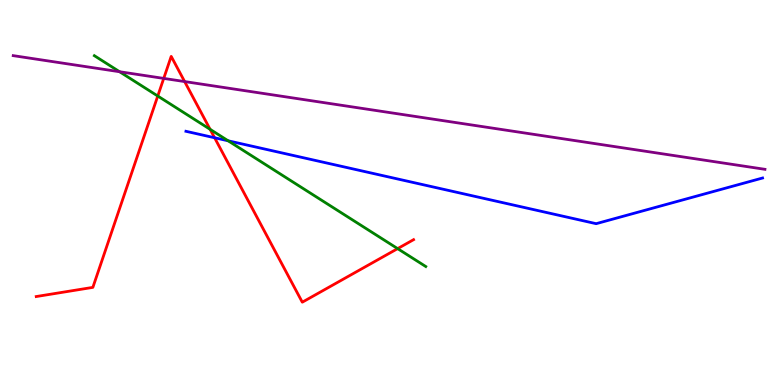[{'lines': ['blue', 'red'], 'intersections': [{'x': 2.77, 'y': 6.42}]}, {'lines': ['green', 'red'], 'intersections': [{'x': 2.04, 'y': 7.51}, {'x': 2.71, 'y': 6.64}, {'x': 5.13, 'y': 3.54}]}, {'lines': ['purple', 'red'], 'intersections': [{'x': 2.11, 'y': 7.96}, {'x': 2.38, 'y': 7.88}]}, {'lines': ['blue', 'green'], 'intersections': [{'x': 2.94, 'y': 6.34}]}, {'lines': ['blue', 'purple'], 'intersections': []}, {'lines': ['green', 'purple'], 'intersections': [{'x': 1.54, 'y': 8.14}]}]